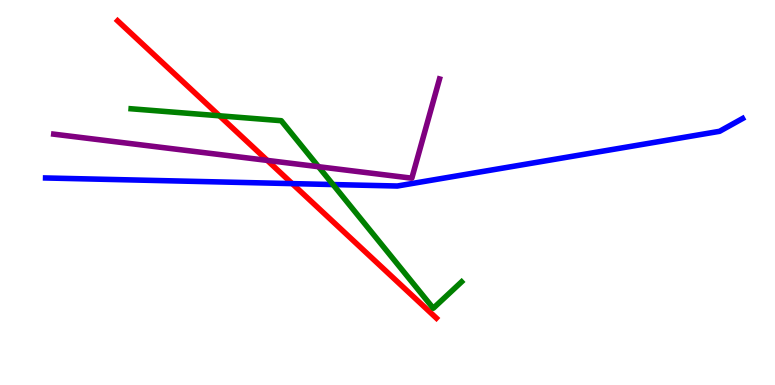[{'lines': ['blue', 'red'], 'intersections': [{'x': 3.77, 'y': 5.23}]}, {'lines': ['green', 'red'], 'intersections': [{'x': 2.83, 'y': 6.99}]}, {'lines': ['purple', 'red'], 'intersections': [{'x': 3.45, 'y': 5.83}]}, {'lines': ['blue', 'green'], 'intersections': [{'x': 4.3, 'y': 5.21}]}, {'lines': ['blue', 'purple'], 'intersections': []}, {'lines': ['green', 'purple'], 'intersections': [{'x': 4.11, 'y': 5.67}]}]